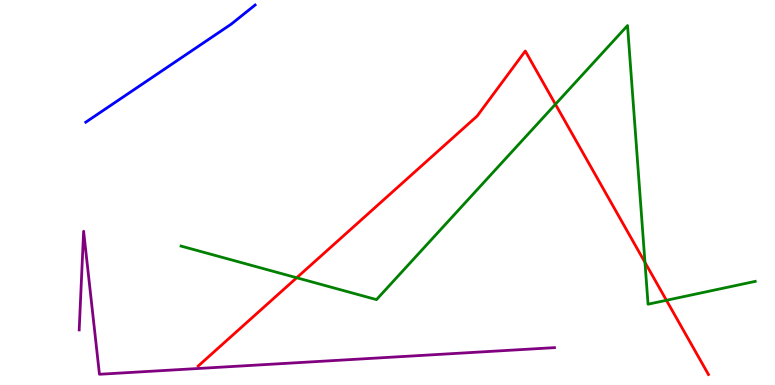[{'lines': ['blue', 'red'], 'intersections': []}, {'lines': ['green', 'red'], 'intersections': [{'x': 3.83, 'y': 2.79}, {'x': 7.17, 'y': 7.29}, {'x': 8.32, 'y': 3.18}, {'x': 8.6, 'y': 2.2}]}, {'lines': ['purple', 'red'], 'intersections': []}, {'lines': ['blue', 'green'], 'intersections': []}, {'lines': ['blue', 'purple'], 'intersections': []}, {'lines': ['green', 'purple'], 'intersections': []}]